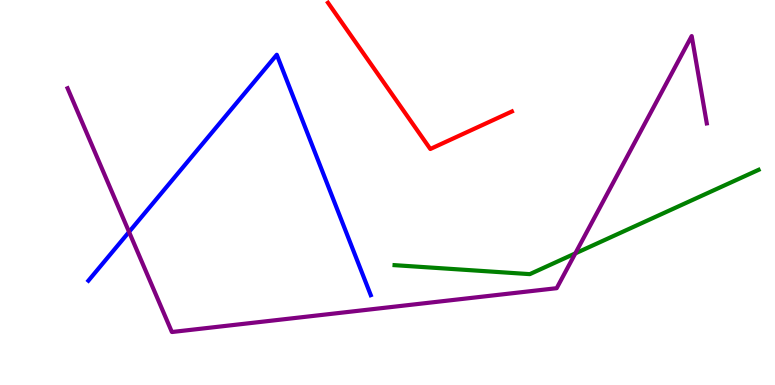[{'lines': ['blue', 'red'], 'intersections': []}, {'lines': ['green', 'red'], 'intersections': []}, {'lines': ['purple', 'red'], 'intersections': []}, {'lines': ['blue', 'green'], 'intersections': []}, {'lines': ['blue', 'purple'], 'intersections': [{'x': 1.67, 'y': 3.98}]}, {'lines': ['green', 'purple'], 'intersections': [{'x': 7.42, 'y': 3.42}]}]